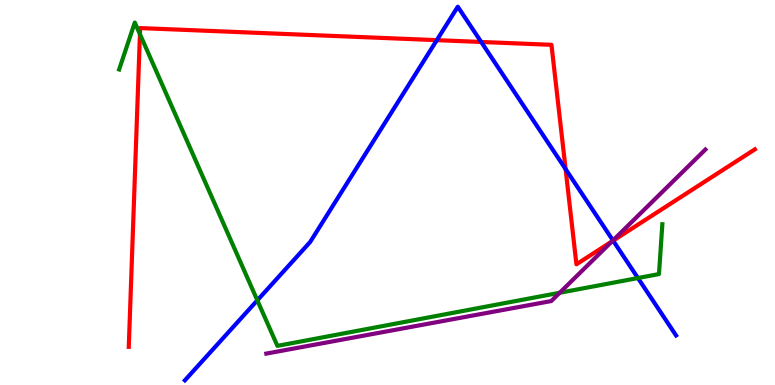[{'lines': ['blue', 'red'], 'intersections': [{'x': 5.64, 'y': 8.96}, {'x': 6.21, 'y': 8.91}, {'x': 7.3, 'y': 5.61}, {'x': 7.91, 'y': 3.75}]}, {'lines': ['green', 'red'], 'intersections': [{'x': 1.81, 'y': 9.11}]}, {'lines': ['purple', 'red'], 'intersections': [{'x': 7.9, 'y': 3.73}]}, {'lines': ['blue', 'green'], 'intersections': [{'x': 3.32, 'y': 2.2}, {'x': 8.23, 'y': 2.78}]}, {'lines': ['blue', 'purple'], 'intersections': [{'x': 7.91, 'y': 3.76}]}, {'lines': ['green', 'purple'], 'intersections': [{'x': 7.22, 'y': 2.4}]}]